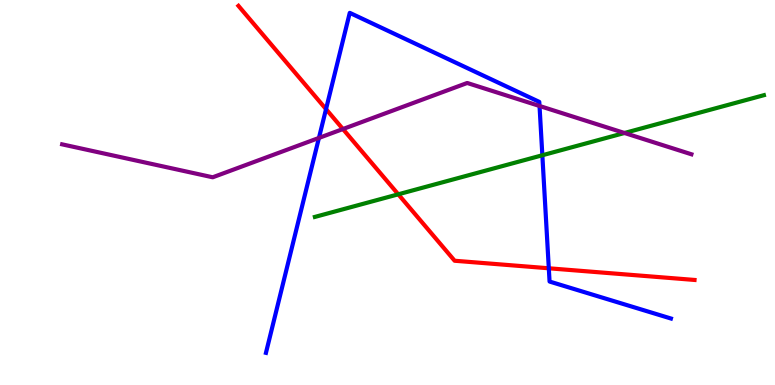[{'lines': ['blue', 'red'], 'intersections': [{'x': 4.21, 'y': 7.17}, {'x': 7.08, 'y': 3.03}]}, {'lines': ['green', 'red'], 'intersections': [{'x': 5.14, 'y': 4.95}]}, {'lines': ['purple', 'red'], 'intersections': [{'x': 4.42, 'y': 6.65}]}, {'lines': ['blue', 'green'], 'intersections': [{'x': 7.0, 'y': 5.97}]}, {'lines': ['blue', 'purple'], 'intersections': [{'x': 4.12, 'y': 6.42}, {'x': 6.96, 'y': 7.25}]}, {'lines': ['green', 'purple'], 'intersections': [{'x': 8.06, 'y': 6.55}]}]